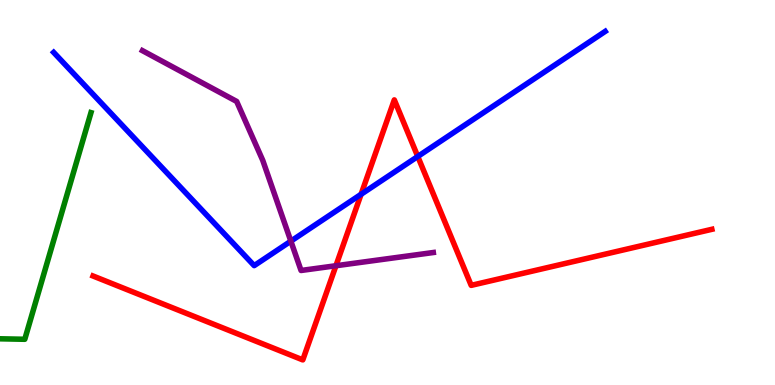[{'lines': ['blue', 'red'], 'intersections': [{'x': 4.66, 'y': 4.95}, {'x': 5.39, 'y': 5.94}]}, {'lines': ['green', 'red'], 'intersections': []}, {'lines': ['purple', 'red'], 'intersections': [{'x': 4.33, 'y': 3.1}]}, {'lines': ['blue', 'green'], 'intersections': []}, {'lines': ['blue', 'purple'], 'intersections': [{'x': 3.75, 'y': 3.74}]}, {'lines': ['green', 'purple'], 'intersections': []}]